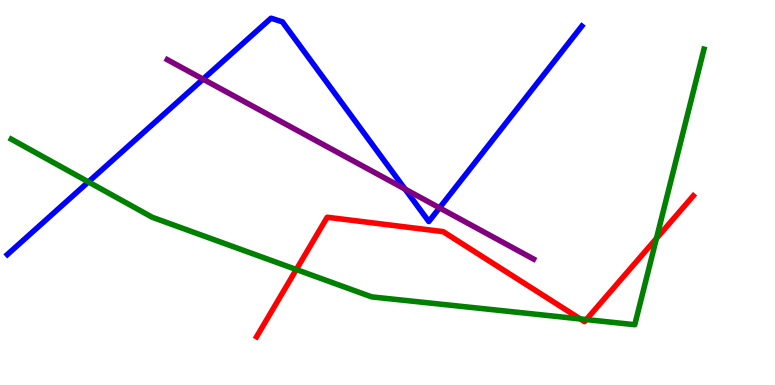[{'lines': ['blue', 'red'], 'intersections': []}, {'lines': ['green', 'red'], 'intersections': [{'x': 3.82, 'y': 3.0}, {'x': 7.49, 'y': 1.72}, {'x': 7.57, 'y': 1.7}, {'x': 8.47, 'y': 3.81}]}, {'lines': ['purple', 'red'], 'intersections': []}, {'lines': ['blue', 'green'], 'intersections': [{'x': 1.14, 'y': 5.28}]}, {'lines': ['blue', 'purple'], 'intersections': [{'x': 2.62, 'y': 7.94}, {'x': 5.23, 'y': 5.09}, {'x': 5.67, 'y': 4.6}]}, {'lines': ['green', 'purple'], 'intersections': []}]